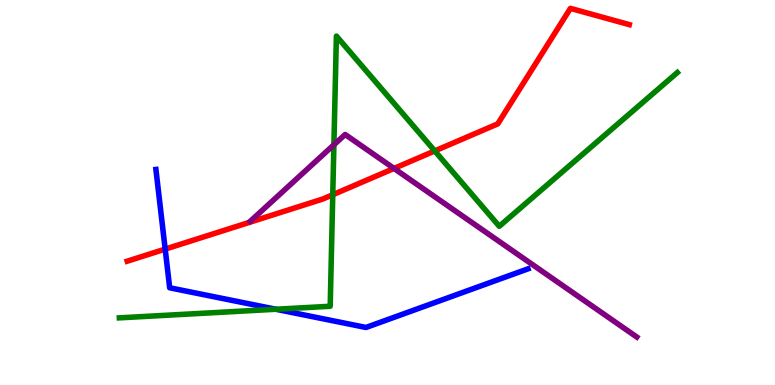[{'lines': ['blue', 'red'], 'intersections': [{'x': 2.13, 'y': 3.53}]}, {'lines': ['green', 'red'], 'intersections': [{'x': 4.29, 'y': 4.94}, {'x': 5.61, 'y': 6.08}]}, {'lines': ['purple', 'red'], 'intersections': [{'x': 5.08, 'y': 5.63}]}, {'lines': ['blue', 'green'], 'intersections': [{'x': 3.56, 'y': 1.97}]}, {'lines': ['blue', 'purple'], 'intersections': []}, {'lines': ['green', 'purple'], 'intersections': [{'x': 4.31, 'y': 6.24}]}]